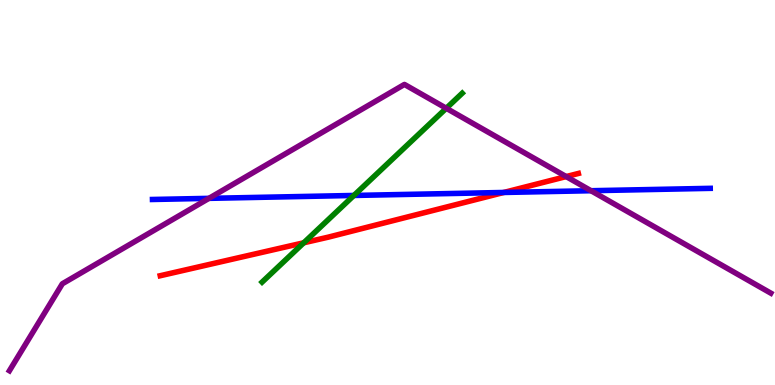[{'lines': ['blue', 'red'], 'intersections': [{'x': 6.5, 'y': 5.0}]}, {'lines': ['green', 'red'], 'intersections': [{'x': 3.92, 'y': 3.69}]}, {'lines': ['purple', 'red'], 'intersections': [{'x': 7.31, 'y': 5.41}]}, {'lines': ['blue', 'green'], 'intersections': [{'x': 4.57, 'y': 4.92}]}, {'lines': ['blue', 'purple'], 'intersections': [{'x': 2.7, 'y': 4.85}, {'x': 7.63, 'y': 5.05}]}, {'lines': ['green', 'purple'], 'intersections': [{'x': 5.76, 'y': 7.19}]}]